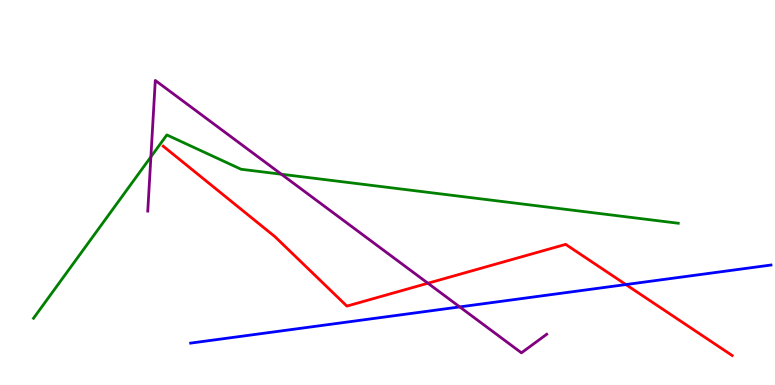[{'lines': ['blue', 'red'], 'intersections': [{'x': 8.08, 'y': 2.61}]}, {'lines': ['green', 'red'], 'intersections': []}, {'lines': ['purple', 'red'], 'intersections': [{'x': 5.52, 'y': 2.64}]}, {'lines': ['blue', 'green'], 'intersections': []}, {'lines': ['blue', 'purple'], 'intersections': [{'x': 5.93, 'y': 2.03}]}, {'lines': ['green', 'purple'], 'intersections': [{'x': 1.95, 'y': 5.93}, {'x': 3.63, 'y': 5.47}]}]